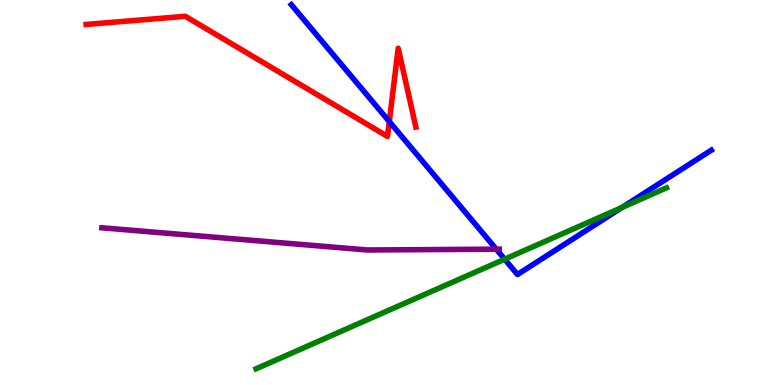[{'lines': ['blue', 'red'], 'intersections': [{'x': 5.02, 'y': 6.84}]}, {'lines': ['green', 'red'], 'intersections': []}, {'lines': ['purple', 'red'], 'intersections': []}, {'lines': ['blue', 'green'], 'intersections': [{'x': 6.51, 'y': 3.27}, {'x': 8.03, 'y': 4.61}]}, {'lines': ['blue', 'purple'], 'intersections': [{'x': 6.4, 'y': 3.53}]}, {'lines': ['green', 'purple'], 'intersections': []}]